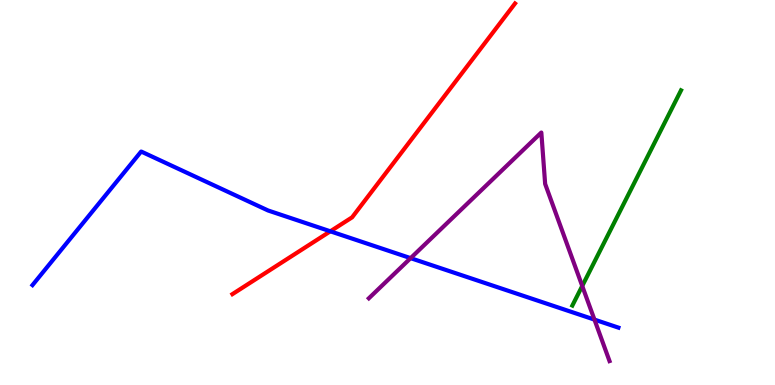[{'lines': ['blue', 'red'], 'intersections': [{'x': 4.26, 'y': 3.99}]}, {'lines': ['green', 'red'], 'intersections': []}, {'lines': ['purple', 'red'], 'intersections': []}, {'lines': ['blue', 'green'], 'intersections': []}, {'lines': ['blue', 'purple'], 'intersections': [{'x': 5.3, 'y': 3.29}, {'x': 7.67, 'y': 1.7}]}, {'lines': ['green', 'purple'], 'intersections': [{'x': 7.51, 'y': 2.57}]}]